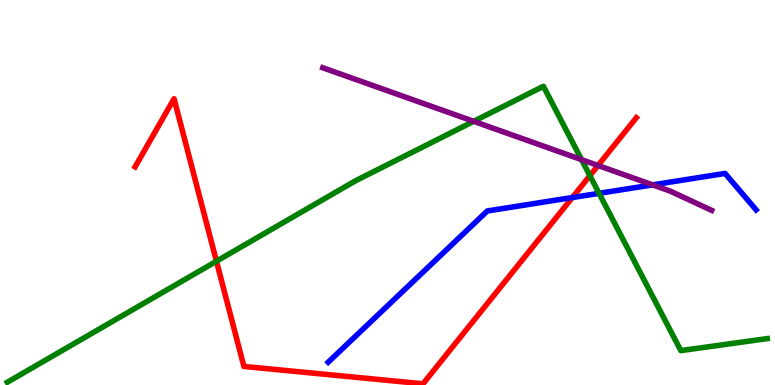[{'lines': ['blue', 'red'], 'intersections': [{'x': 7.38, 'y': 4.87}]}, {'lines': ['green', 'red'], 'intersections': [{'x': 2.79, 'y': 3.21}, {'x': 7.61, 'y': 5.44}]}, {'lines': ['purple', 'red'], 'intersections': [{'x': 7.72, 'y': 5.7}]}, {'lines': ['blue', 'green'], 'intersections': [{'x': 7.73, 'y': 4.98}]}, {'lines': ['blue', 'purple'], 'intersections': [{'x': 8.42, 'y': 5.2}]}, {'lines': ['green', 'purple'], 'intersections': [{'x': 6.11, 'y': 6.85}, {'x': 7.5, 'y': 5.85}]}]